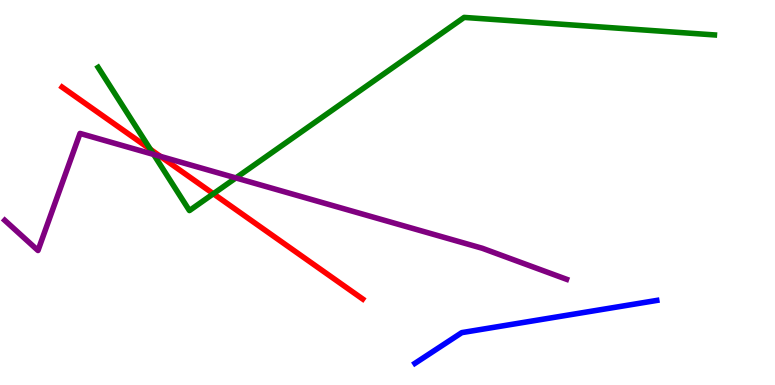[{'lines': ['blue', 'red'], 'intersections': []}, {'lines': ['green', 'red'], 'intersections': [{'x': 1.94, 'y': 6.12}, {'x': 2.75, 'y': 4.97}]}, {'lines': ['purple', 'red'], 'intersections': [{'x': 2.07, 'y': 5.94}]}, {'lines': ['blue', 'green'], 'intersections': []}, {'lines': ['blue', 'purple'], 'intersections': []}, {'lines': ['green', 'purple'], 'intersections': [{'x': 1.98, 'y': 5.99}, {'x': 3.04, 'y': 5.38}]}]